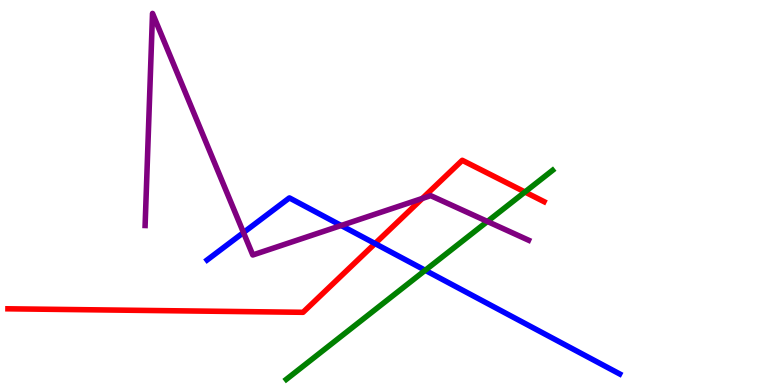[{'lines': ['blue', 'red'], 'intersections': [{'x': 4.84, 'y': 3.67}]}, {'lines': ['green', 'red'], 'intersections': [{'x': 6.77, 'y': 5.01}]}, {'lines': ['purple', 'red'], 'intersections': [{'x': 5.45, 'y': 4.85}]}, {'lines': ['blue', 'green'], 'intersections': [{'x': 5.49, 'y': 2.98}]}, {'lines': ['blue', 'purple'], 'intersections': [{'x': 3.14, 'y': 3.96}, {'x': 4.4, 'y': 4.14}]}, {'lines': ['green', 'purple'], 'intersections': [{'x': 6.29, 'y': 4.25}]}]